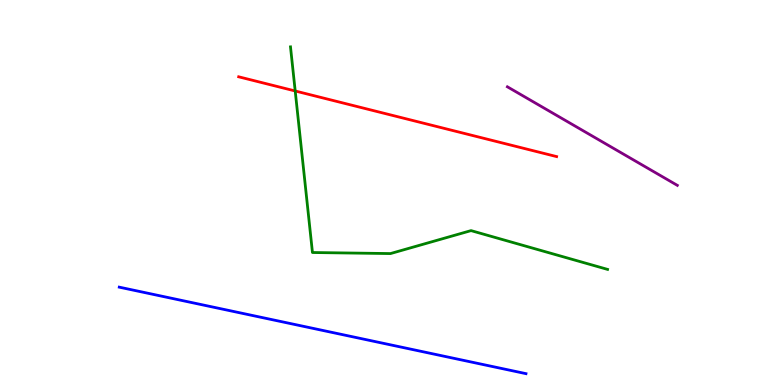[{'lines': ['blue', 'red'], 'intersections': []}, {'lines': ['green', 'red'], 'intersections': [{'x': 3.81, 'y': 7.64}]}, {'lines': ['purple', 'red'], 'intersections': []}, {'lines': ['blue', 'green'], 'intersections': []}, {'lines': ['blue', 'purple'], 'intersections': []}, {'lines': ['green', 'purple'], 'intersections': []}]